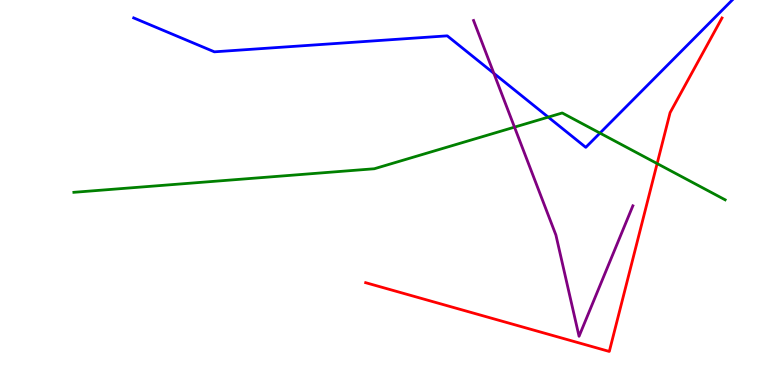[{'lines': ['blue', 'red'], 'intersections': []}, {'lines': ['green', 'red'], 'intersections': [{'x': 8.48, 'y': 5.75}]}, {'lines': ['purple', 'red'], 'intersections': []}, {'lines': ['blue', 'green'], 'intersections': [{'x': 7.07, 'y': 6.96}, {'x': 7.74, 'y': 6.54}]}, {'lines': ['blue', 'purple'], 'intersections': [{'x': 6.37, 'y': 8.1}]}, {'lines': ['green', 'purple'], 'intersections': [{'x': 6.64, 'y': 6.7}]}]